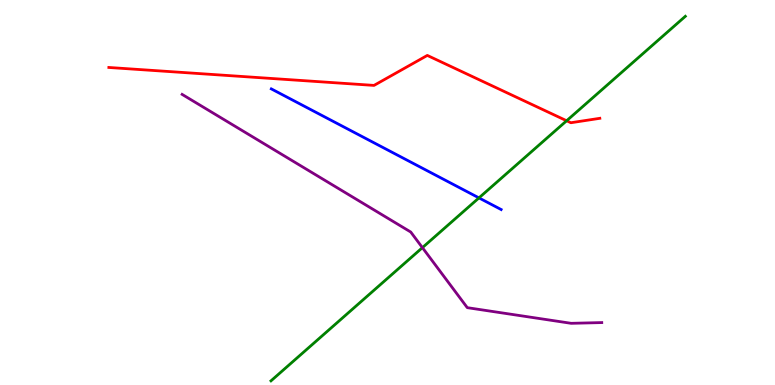[{'lines': ['blue', 'red'], 'intersections': []}, {'lines': ['green', 'red'], 'intersections': [{'x': 7.31, 'y': 6.86}]}, {'lines': ['purple', 'red'], 'intersections': []}, {'lines': ['blue', 'green'], 'intersections': [{'x': 6.18, 'y': 4.86}]}, {'lines': ['blue', 'purple'], 'intersections': []}, {'lines': ['green', 'purple'], 'intersections': [{'x': 5.45, 'y': 3.57}]}]